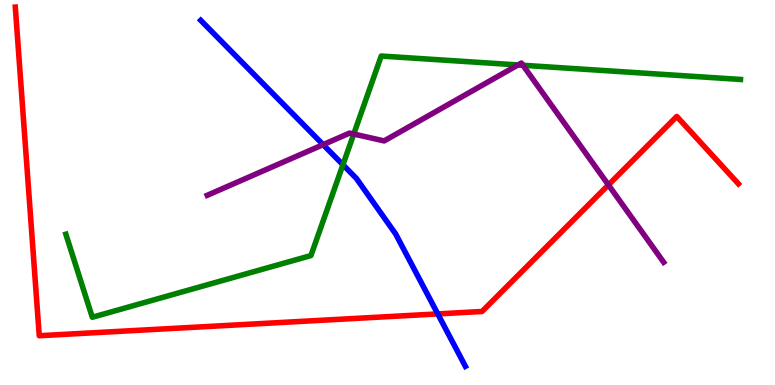[{'lines': ['blue', 'red'], 'intersections': [{'x': 5.65, 'y': 1.85}]}, {'lines': ['green', 'red'], 'intersections': []}, {'lines': ['purple', 'red'], 'intersections': [{'x': 7.85, 'y': 5.2}]}, {'lines': ['blue', 'green'], 'intersections': [{'x': 4.42, 'y': 5.72}]}, {'lines': ['blue', 'purple'], 'intersections': [{'x': 4.17, 'y': 6.24}]}, {'lines': ['green', 'purple'], 'intersections': [{'x': 4.56, 'y': 6.52}, {'x': 6.68, 'y': 8.31}, {'x': 6.75, 'y': 8.3}]}]